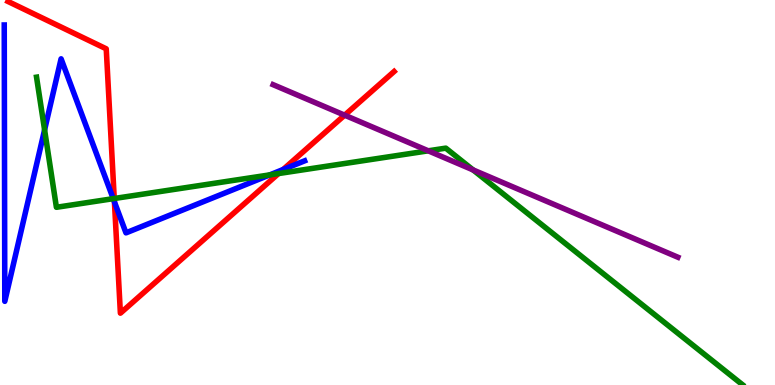[{'lines': ['blue', 'red'], 'intersections': [{'x': 1.48, 'y': 4.76}, {'x': 3.65, 'y': 5.6}]}, {'lines': ['green', 'red'], 'intersections': [{'x': 1.47, 'y': 4.84}, {'x': 3.59, 'y': 5.49}]}, {'lines': ['purple', 'red'], 'intersections': [{'x': 4.45, 'y': 7.01}]}, {'lines': ['blue', 'green'], 'intersections': [{'x': 0.575, 'y': 6.63}, {'x': 1.46, 'y': 4.84}, {'x': 3.48, 'y': 5.46}]}, {'lines': ['blue', 'purple'], 'intersections': []}, {'lines': ['green', 'purple'], 'intersections': [{'x': 5.53, 'y': 6.08}, {'x': 6.1, 'y': 5.59}]}]